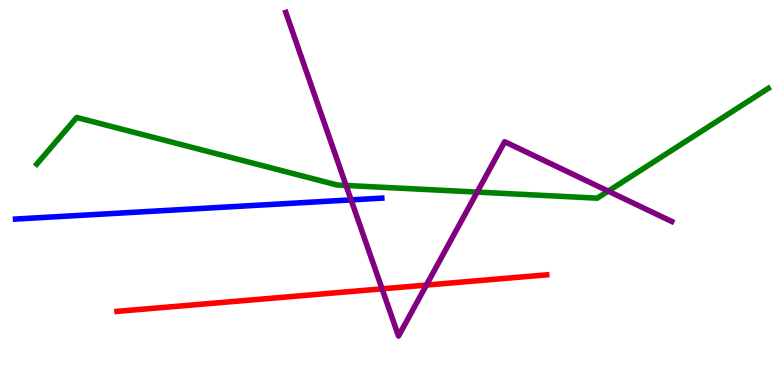[{'lines': ['blue', 'red'], 'intersections': []}, {'lines': ['green', 'red'], 'intersections': []}, {'lines': ['purple', 'red'], 'intersections': [{'x': 4.93, 'y': 2.5}, {'x': 5.5, 'y': 2.6}]}, {'lines': ['blue', 'green'], 'intersections': []}, {'lines': ['blue', 'purple'], 'intersections': [{'x': 4.53, 'y': 4.81}]}, {'lines': ['green', 'purple'], 'intersections': [{'x': 4.47, 'y': 5.18}, {'x': 6.16, 'y': 5.01}, {'x': 7.85, 'y': 5.04}]}]